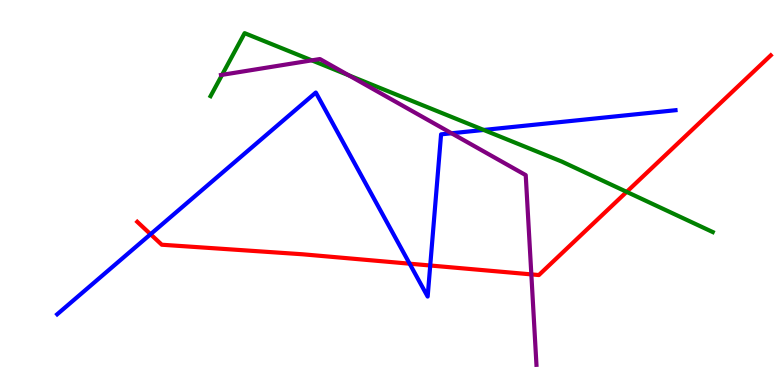[{'lines': ['blue', 'red'], 'intersections': [{'x': 1.94, 'y': 3.92}, {'x': 5.29, 'y': 3.15}, {'x': 5.55, 'y': 3.1}]}, {'lines': ['green', 'red'], 'intersections': [{'x': 8.09, 'y': 5.02}]}, {'lines': ['purple', 'red'], 'intersections': [{'x': 6.86, 'y': 2.87}]}, {'lines': ['blue', 'green'], 'intersections': [{'x': 6.24, 'y': 6.62}]}, {'lines': ['blue', 'purple'], 'intersections': [{'x': 5.83, 'y': 6.54}]}, {'lines': ['green', 'purple'], 'intersections': [{'x': 2.87, 'y': 8.06}, {'x': 4.02, 'y': 8.43}, {'x': 4.5, 'y': 8.04}]}]